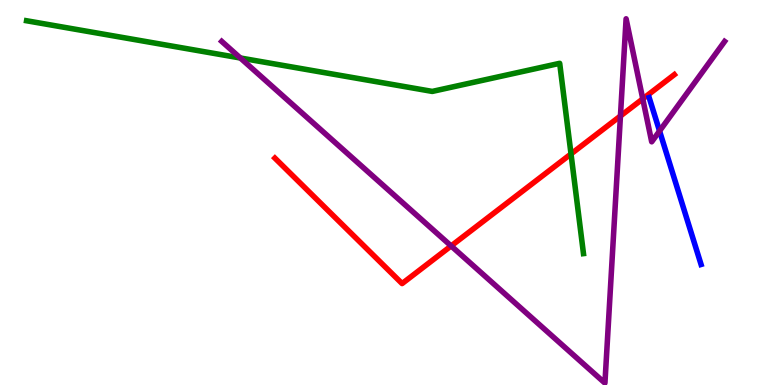[{'lines': ['blue', 'red'], 'intersections': []}, {'lines': ['green', 'red'], 'intersections': [{'x': 7.37, 'y': 6.0}]}, {'lines': ['purple', 'red'], 'intersections': [{'x': 5.82, 'y': 3.61}, {'x': 8.01, 'y': 6.99}, {'x': 8.29, 'y': 7.43}]}, {'lines': ['blue', 'green'], 'intersections': []}, {'lines': ['blue', 'purple'], 'intersections': [{'x': 8.51, 'y': 6.6}]}, {'lines': ['green', 'purple'], 'intersections': [{'x': 3.1, 'y': 8.49}]}]